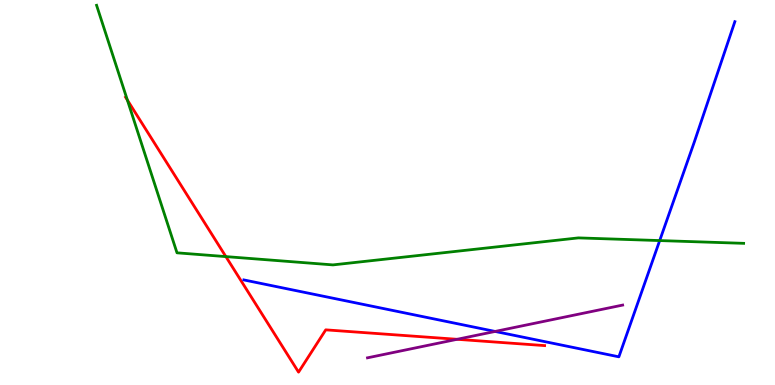[{'lines': ['blue', 'red'], 'intersections': []}, {'lines': ['green', 'red'], 'intersections': [{'x': 1.64, 'y': 7.4}, {'x': 2.91, 'y': 3.33}]}, {'lines': ['purple', 'red'], 'intersections': [{'x': 5.9, 'y': 1.19}]}, {'lines': ['blue', 'green'], 'intersections': [{'x': 8.51, 'y': 3.75}]}, {'lines': ['blue', 'purple'], 'intersections': [{'x': 6.39, 'y': 1.39}]}, {'lines': ['green', 'purple'], 'intersections': []}]